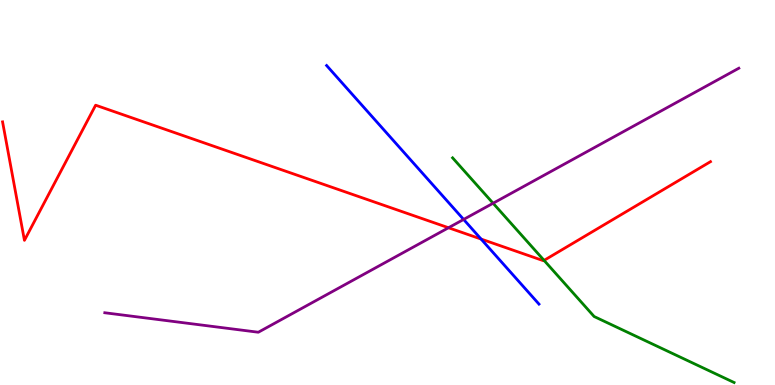[{'lines': ['blue', 'red'], 'intersections': [{'x': 6.21, 'y': 3.79}]}, {'lines': ['green', 'red'], 'intersections': [{'x': 7.02, 'y': 3.24}]}, {'lines': ['purple', 'red'], 'intersections': [{'x': 5.79, 'y': 4.08}]}, {'lines': ['blue', 'green'], 'intersections': []}, {'lines': ['blue', 'purple'], 'intersections': [{'x': 5.98, 'y': 4.3}]}, {'lines': ['green', 'purple'], 'intersections': [{'x': 6.36, 'y': 4.72}]}]